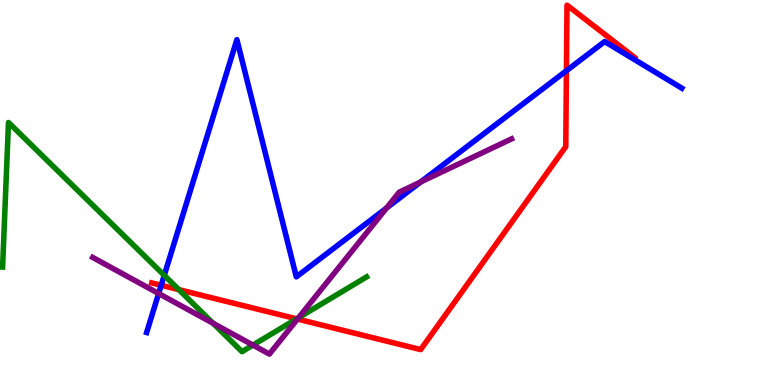[{'lines': ['blue', 'red'], 'intersections': [{'x': 2.08, 'y': 2.59}, {'x': 7.31, 'y': 8.16}]}, {'lines': ['green', 'red'], 'intersections': [{'x': 2.31, 'y': 2.48}, {'x': 3.83, 'y': 1.72}]}, {'lines': ['purple', 'red'], 'intersections': [{'x': 3.84, 'y': 1.71}]}, {'lines': ['blue', 'green'], 'intersections': [{'x': 2.12, 'y': 2.85}]}, {'lines': ['blue', 'purple'], 'intersections': [{'x': 2.05, 'y': 2.38}, {'x': 4.99, 'y': 4.6}, {'x': 5.43, 'y': 5.27}]}, {'lines': ['green', 'purple'], 'intersections': [{'x': 2.75, 'y': 1.6}, {'x': 3.26, 'y': 1.04}, {'x': 3.85, 'y': 1.75}]}]